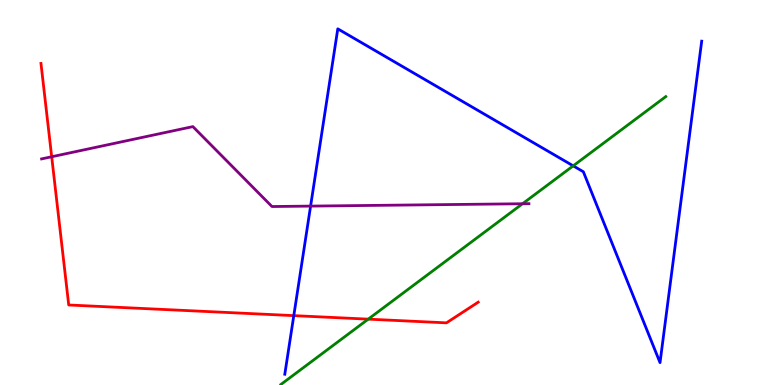[{'lines': ['blue', 'red'], 'intersections': [{'x': 3.79, 'y': 1.8}]}, {'lines': ['green', 'red'], 'intersections': [{'x': 4.75, 'y': 1.71}]}, {'lines': ['purple', 'red'], 'intersections': [{'x': 0.667, 'y': 5.93}]}, {'lines': ['blue', 'green'], 'intersections': [{'x': 7.4, 'y': 5.69}]}, {'lines': ['blue', 'purple'], 'intersections': [{'x': 4.01, 'y': 4.65}]}, {'lines': ['green', 'purple'], 'intersections': [{'x': 6.74, 'y': 4.71}]}]